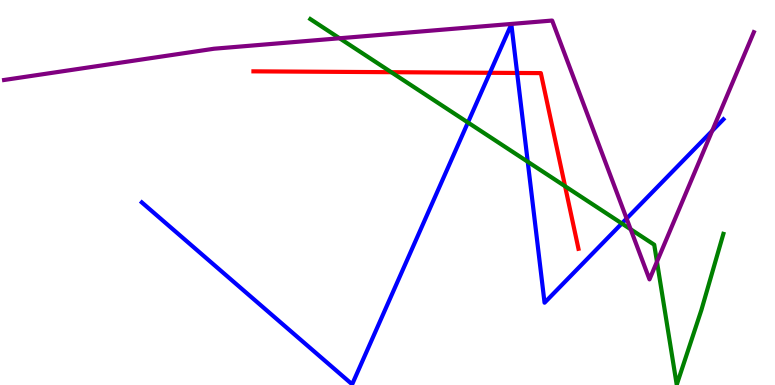[{'lines': ['blue', 'red'], 'intersections': [{'x': 6.32, 'y': 8.11}, {'x': 6.67, 'y': 8.1}]}, {'lines': ['green', 'red'], 'intersections': [{'x': 5.05, 'y': 8.12}, {'x': 7.29, 'y': 5.16}]}, {'lines': ['purple', 'red'], 'intersections': []}, {'lines': ['blue', 'green'], 'intersections': [{'x': 6.04, 'y': 6.82}, {'x': 6.81, 'y': 5.8}, {'x': 8.02, 'y': 4.2}]}, {'lines': ['blue', 'purple'], 'intersections': [{'x': 8.09, 'y': 4.32}, {'x': 9.19, 'y': 6.6}]}, {'lines': ['green', 'purple'], 'intersections': [{'x': 4.38, 'y': 9.01}, {'x': 8.14, 'y': 4.05}, {'x': 8.48, 'y': 3.2}]}]